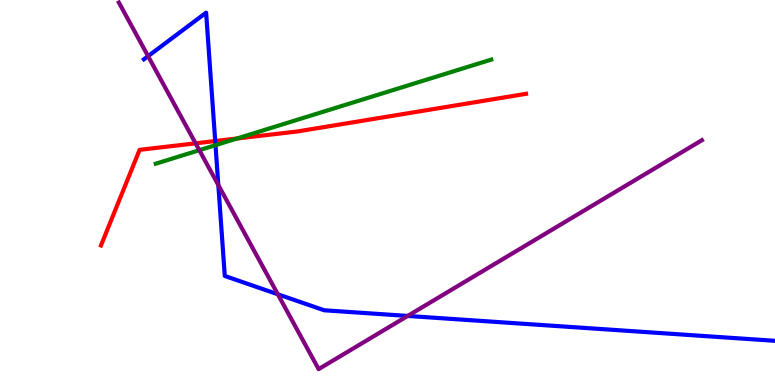[{'lines': ['blue', 'red'], 'intersections': [{'x': 2.78, 'y': 6.34}]}, {'lines': ['green', 'red'], 'intersections': [{'x': 3.06, 'y': 6.4}]}, {'lines': ['purple', 'red'], 'intersections': [{'x': 2.52, 'y': 6.28}]}, {'lines': ['blue', 'green'], 'intersections': [{'x': 2.78, 'y': 6.23}]}, {'lines': ['blue', 'purple'], 'intersections': [{'x': 1.91, 'y': 8.54}, {'x': 2.82, 'y': 5.19}, {'x': 3.58, 'y': 2.36}, {'x': 5.26, 'y': 1.79}]}, {'lines': ['green', 'purple'], 'intersections': [{'x': 2.57, 'y': 6.1}]}]